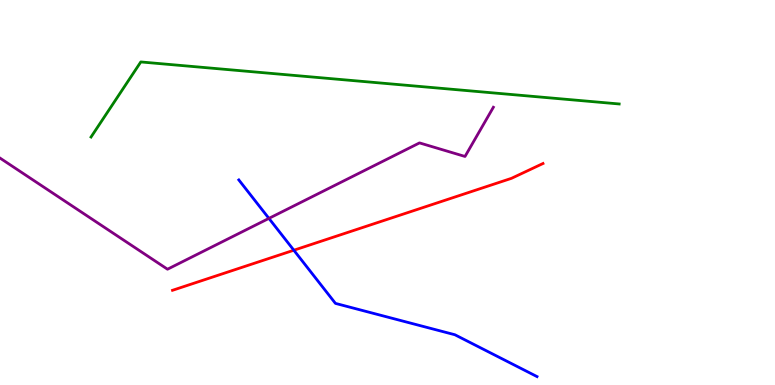[{'lines': ['blue', 'red'], 'intersections': [{'x': 3.79, 'y': 3.5}]}, {'lines': ['green', 'red'], 'intersections': []}, {'lines': ['purple', 'red'], 'intersections': []}, {'lines': ['blue', 'green'], 'intersections': []}, {'lines': ['blue', 'purple'], 'intersections': [{'x': 3.47, 'y': 4.33}]}, {'lines': ['green', 'purple'], 'intersections': []}]